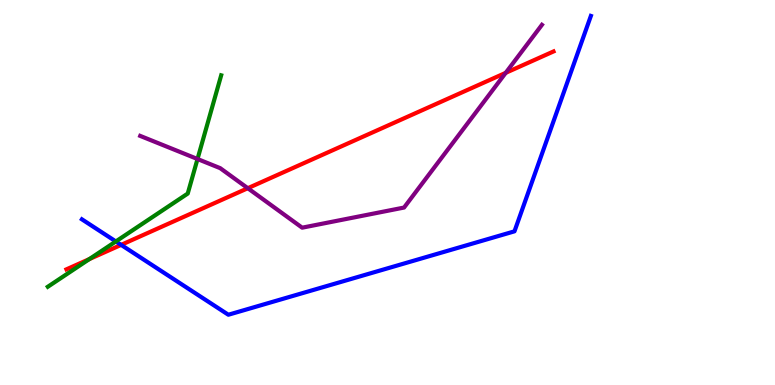[{'lines': ['blue', 'red'], 'intersections': [{'x': 1.56, 'y': 3.64}]}, {'lines': ['green', 'red'], 'intersections': [{'x': 1.15, 'y': 3.27}]}, {'lines': ['purple', 'red'], 'intersections': [{'x': 3.2, 'y': 5.11}, {'x': 6.53, 'y': 8.11}]}, {'lines': ['blue', 'green'], 'intersections': [{'x': 1.49, 'y': 3.73}]}, {'lines': ['blue', 'purple'], 'intersections': []}, {'lines': ['green', 'purple'], 'intersections': [{'x': 2.55, 'y': 5.87}]}]